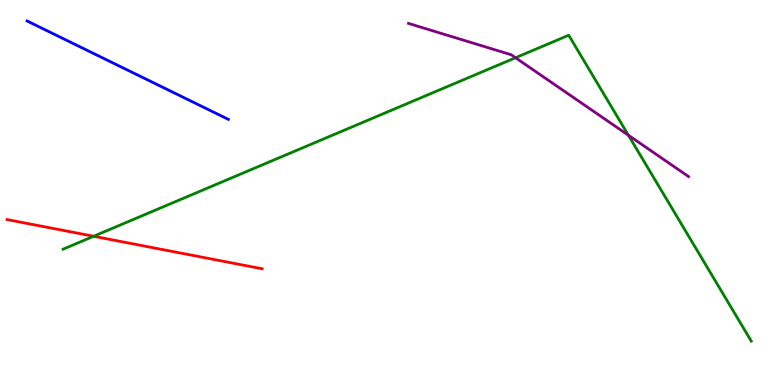[{'lines': ['blue', 'red'], 'intersections': []}, {'lines': ['green', 'red'], 'intersections': [{'x': 1.21, 'y': 3.86}]}, {'lines': ['purple', 'red'], 'intersections': []}, {'lines': ['blue', 'green'], 'intersections': []}, {'lines': ['blue', 'purple'], 'intersections': []}, {'lines': ['green', 'purple'], 'intersections': [{'x': 6.65, 'y': 8.5}, {'x': 8.11, 'y': 6.49}]}]